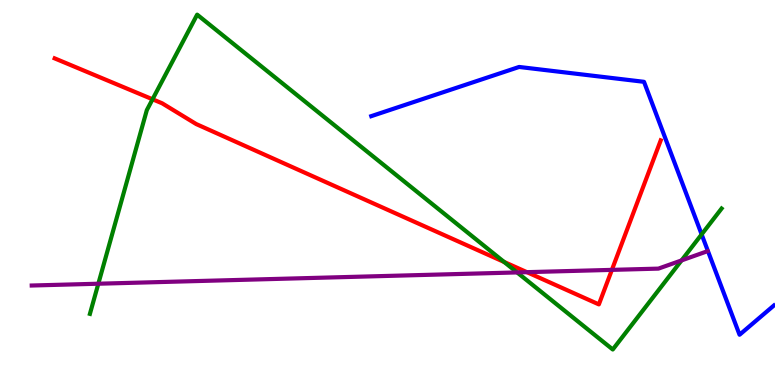[{'lines': ['blue', 'red'], 'intersections': []}, {'lines': ['green', 'red'], 'intersections': [{'x': 1.97, 'y': 7.42}, {'x': 6.5, 'y': 3.2}]}, {'lines': ['purple', 'red'], 'intersections': [{'x': 6.8, 'y': 2.93}, {'x': 7.9, 'y': 2.99}]}, {'lines': ['blue', 'green'], 'intersections': [{'x': 9.05, 'y': 3.91}]}, {'lines': ['blue', 'purple'], 'intersections': []}, {'lines': ['green', 'purple'], 'intersections': [{'x': 1.27, 'y': 2.63}, {'x': 6.67, 'y': 2.92}, {'x': 8.79, 'y': 3.24}]}]